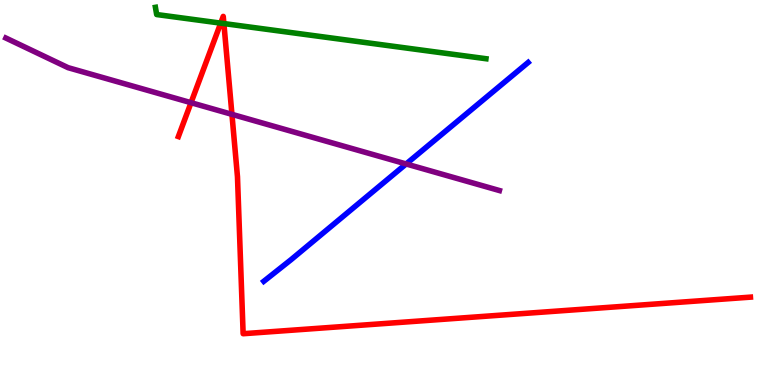[{'lines': ['blue', 'red'], 'intersections': []}, {'lines': ['green', 'red'], 'intersections': [{'x': 2.85, 'y': 9.4}, {'x': 2.89, 'y': 9.39}]}, {'lines': ['purple', 'red'], 'intersections': [{'x': 2.46, 'y': 7.33}, {'x': 2.99, 'y': 7.03}]}, {'lines': ['blue', 'green'], 'intersections': []}, {'lines': ['blue', 'purple'], 'intersections': [{'x': 5.24, 'y': 5.74}]}, {'lines': ['green', 'purple'], 'intersections': []}]